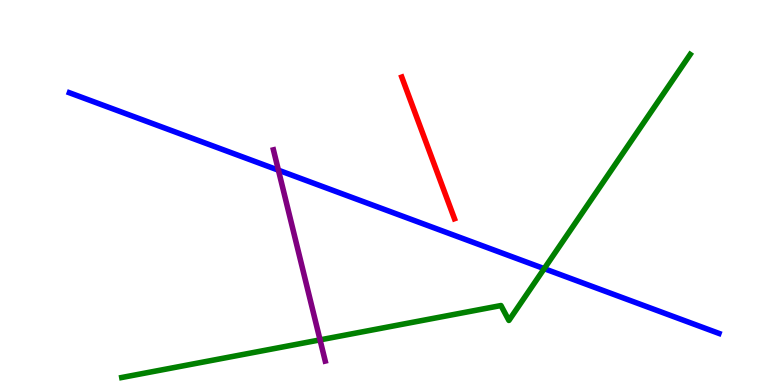[{'lines': ['blue', 'red'], 'intersections': []}, {'lines': ['green', 'red'], 'intersections': []}, {'lines': ['purple', 'red'], 'intersections': []}, {'lines': ['blue', 'green'], 'intersections': [{'x': 7.02, 'y': 3.02}]}, {'lines': ['blue', 'purple'], 'intersections': [{'x': 3.59, 'y': 5.58}]}, {'lines': ['green', 'purple'], 'intersections': [{'x': 4.13, 'y': 1.17}]}]